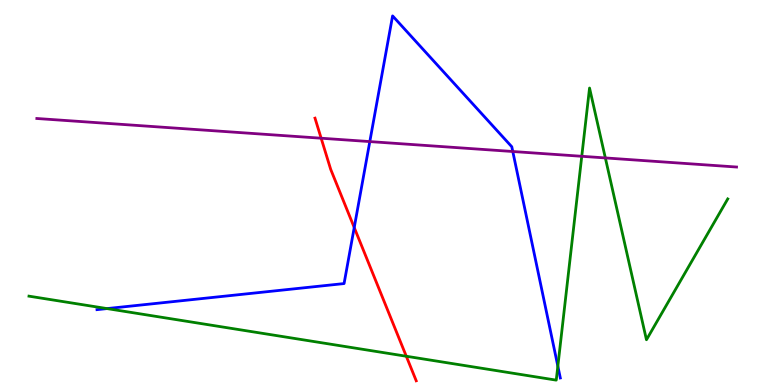[{'lines': ['blue', 'red'], 'intersections': [{'x': 4.57, 'y': 4.09}]}, {'lines': ['green', 'red'], 'intersections': [{'x': 5.24, 'y': 0.747}]}, {'lines': ['purple', 'red'], 'intersections': [{'x': 4.14, 'y': 6.41}]}, {'lines': ['blue', 'green'], 'intersections': [{'x': 1.38, 'y': 1.98}, {'x': 7.2, 'y': 0.49}]}, {'lines': ['blue', 'purple'], 'intersections': [{'x': 4.77, 'y': 6.32}, {'x': 6.62, 'y': 6.06}]}, {'lines': ['green', 'purple'], 'intersections': [{'x': 7.51, 'y': 5.94}, {'x': 7.81, 'y': 5.9}]}]